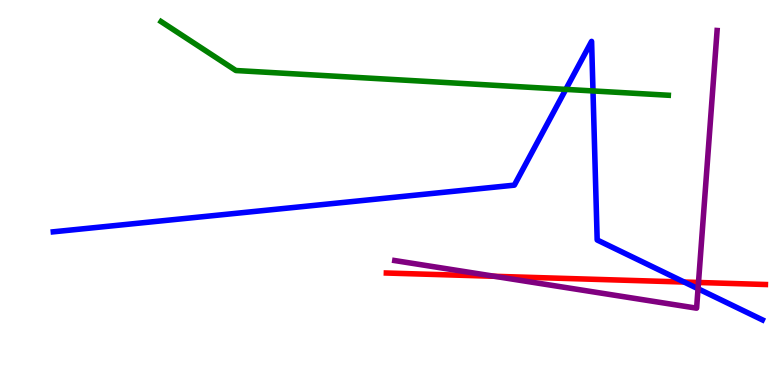[{'lines': ['blue', 'red'], 'intersections': [{'x': 8.83, 'y': 2.67}]}, {'lines': ['green', 'red'], 'intersections': []}, {'lines': ['purple', 'red'], 'intersections': [{'x': 6.38, 'y': 2.82}, {'x': 9.01, 'y': 2.66}]}, {'lines': ['blue', 'green'], 'intersections': [{'x': 7.3, 'y': 7.68}, {'x': 7.65, 'y': 7.64}]}, {'lines': ['blue', 'purple'], 'intersections': [{'x': 9.01, 'y': 2.5}]}, {'lines': ['green', 'purple'], 'intersections': []}]